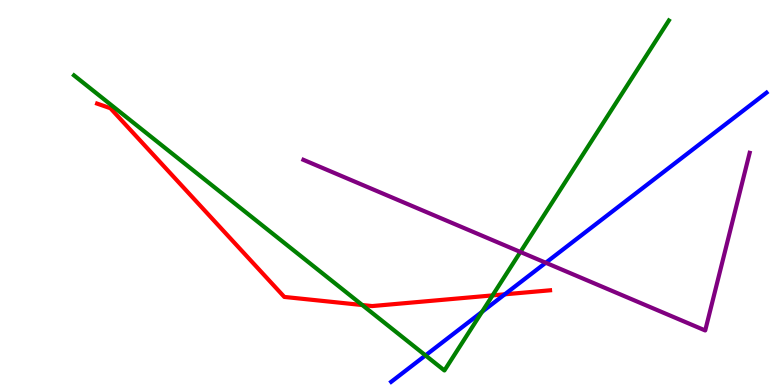[{'lines': ['blue', 'red'], 'intersections': [{'x': 6.51, 'y': 2.36}]}, {'lines': ['green', 'red'], 'intersections': [{'x': 4.67, 'y': 2.08}, {'x': 6.36, 'y': 2.33}]}, {'lines': ['purple', 'red'], 'intersections': []}, {'lines': ['blue', 'green'], 'intersections': [{'x': 5.49, 'y': 0.769}, {'x': 6.22, 'y': 1.9}]}, {'lines': ['blue', 'purple'], 'intersections': [{'x': 7.04, 'y': 3.18}]}, {'lines': ['green', 'purple'], 'intersections': [{'x': 6.71, 'y': 3.46}]}]